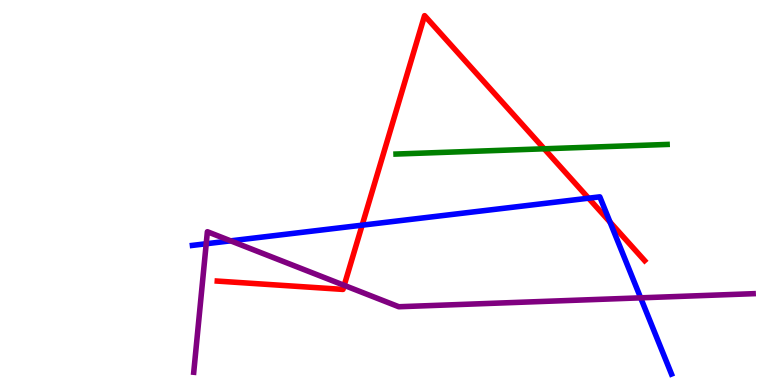[{'lines': ['blue', 'red'], 'intersections': [{'x': 4.67, 'y': 4.15}, {'x': 7.59, 'y': 4.85}, {'x': 7.87, 'y': 4.23}]}, {'lines': ['green', 'red'], 'intersections': [{'x': 7.02, 'y': 6.14}]}, {'lines': ['purple', 'red'], 'intersections': [{'x': 4.44, 'y': 2.59}]}, {'lines': ['blue', 'green'], 'intersections': []}, {'lines': ['blue', 'purple'], 'intersections': [{'x': 2.66, 'y': 3.67}, {'x': 2.98, 'y': 3.74}, {'x': 8.27, 'y': 2.26}]}, {'lines': ['green', 'purple'], 'intersections': []}]